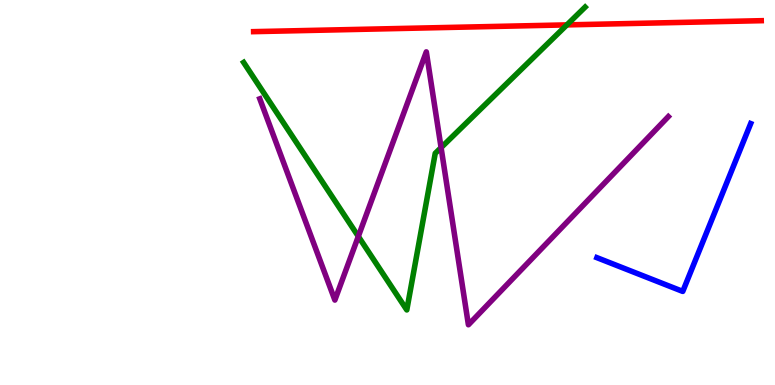[{'lines': ['blue', 'red'], 'intersections': []}, {'lines': ['green', 'red'], 'intersections': [{'x': 7.31, 'y': 9.35}]}, {'lines': ['purple', 'red'], 'intersections': []}, {'lines': ['blue', 'green'], 'intersections': []}, {'lines': ['blue', 'purple'], 'intersections': []}, {'lines': ['green', 'purple'], 'intersections': [{'x': 4.62, 'y': 3.86}, {'x': 5.69, 'y': 6.17}]}]